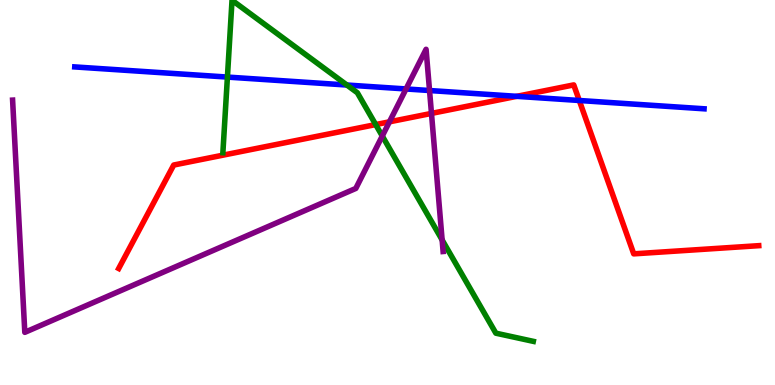[{'lines': ['blue', 'red'], 'intersections': [{'x': 6.67, 'y': 7.5}, {'x': 7.47, 'y': 7.39}]}, {'lines': ['green', 'red'], 'intersections': [{'x': 4.85, 'y': 6.76}]}, {'lines': ['purple', 'red'], 'intersections': [{'x': 5.03, 'y': 6.84}, {'x': 5.57, 'y': 7.05}]}, {'lines': ['blue', 'green'], 'intersections': [{'x': 2.93, 'y': 8.0}, {'x': 4.48, 'y': 7.79}]}, {'lines': ['blue', 'purple'], 'intersections': [{'x': 5.24, 'y': 7.69}, {'x': 5.54, 'y': 7.65}]}, {'lines': ['green', 'purple'], 'intersections': [{'x': 4.93, 'y': 6.47}, {'x': 5.7, 'y': 3.77}]}]